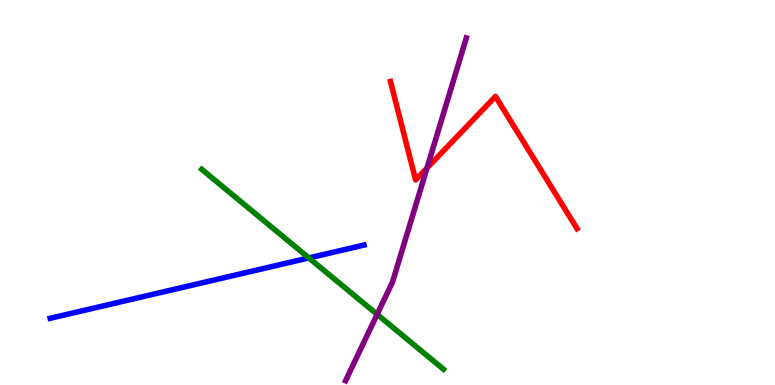[{'lines': ['blue', 'red'], 'intersections': []}, {'lines': ['green', 'red'], 'intersections': []}, {'lines': ['purple', 'red'], 'intersections': [{'x': 5.51, 'y': 5.64}]}, {'lines': ['blue', 'green'], 'intersections': [{'x': 3.99, 'y': 3.3}]}, {'lines': ['blue', 'purple'], 'intersections': []}, {'lines': ['green', 'purple'], 'intersections': [{'x': 4.87, 'y': 1.83}]}]